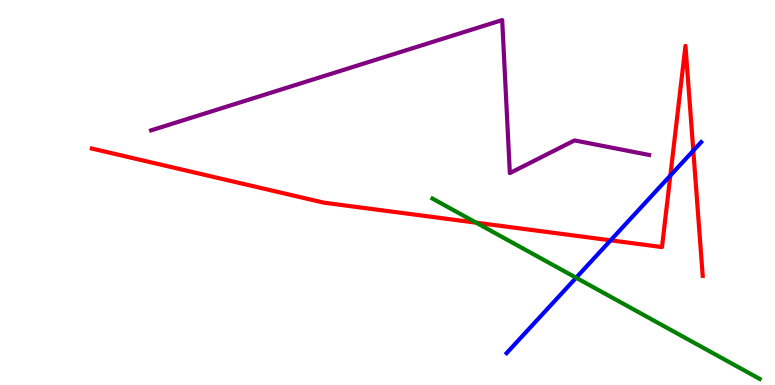[{'lines': ['blue', 'red'], 'intersections': [{'x': 7.88, 'y': 3.76}, {'x': 8.65, 'y': 5.44}, {'x': 8.95, 'y': 6.09}]}, {'lines': ['green', 'red'], 'intersections': [{'x': 6.14, 'y': 4.22}]}, {'lines': ['purple', 'red'], 'intersections': []}, {'lines': ['blue', 'green'], 'intersections': [{'x': 7.43, 'y': 2.79}]}, {'lines': ['blue', 'purple'], 'intersections': []}, {'lines': ['green', 'purple'], 'intersections': []}]